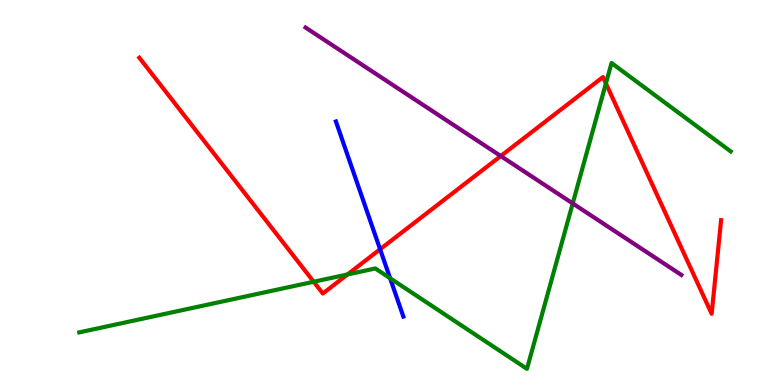[{'lines': ['blue', 'red'], 'intersections': [{'x': 4.9, 'y': 3.53}]}, {'lines': ['green', 'red'], 'intersections': [{'x': 4.05, 'y': 2.68}, {'x': 4.48, 'y': 2.87}, {'x': 7.82, 'y': 7.83}]}, {'lines': ['purple', 'red'], 'intersections': [{'x': 6.46, 'y': 5.95}]}, {'lines': ['blue', 'green'], 'intersections': [{'x': 5.03, 'y': 2.77}]}, {'lines': ['blue', 'purple'], 'intersections': []}, {'lines': ['green', 'purple'], 'intersections': [{'x': 7.39, 'y': 4.72}]}]